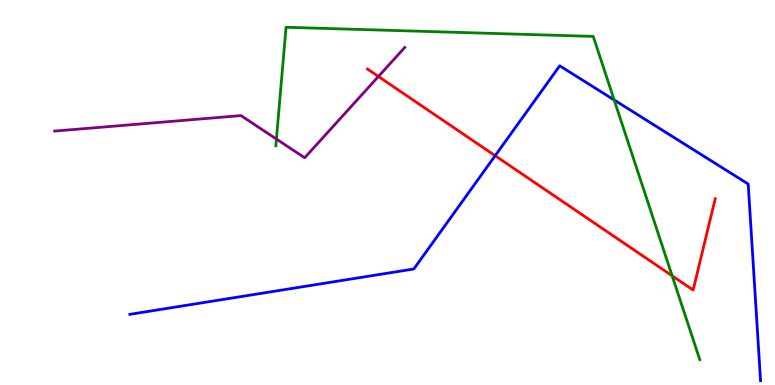[{'lines': ['blue', 'red'], 'intersections': [{'x': 6.39, 'y': 5.96}]}, {'lines': ['green', 'red'], 'intersections': [{'x': 8.67, 'y': 2.84}]}, {'lines': ['purple', 'red'], 'intersections': [{'x': 4.88, 'y': 8.01}]}, {'lines': ['blue', 'green'], 'intersections': [{'x': 7.92, 'y': 7.4}]}, {'lines': ['blue', 'purple'], 'intersections': []}, {'lines': ['green', 'purple'], 'intersections': [{'x': 3.57, 'y': 6.39}]}]